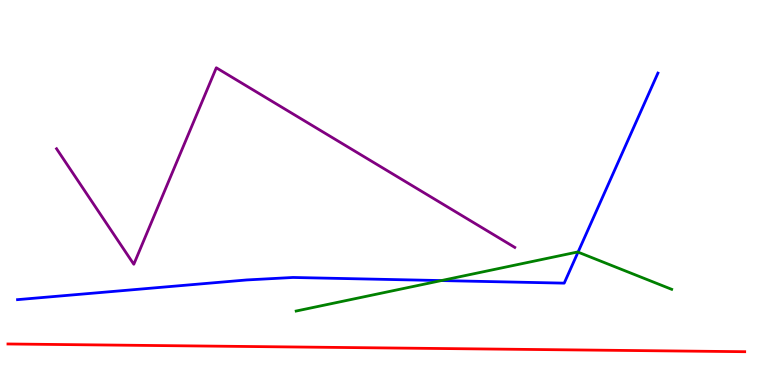[{'lines': ['blue', 'red'], 'intersections': []}, {'lines': ['green', 'red'], 'intersections': []}, {'lines': ['purple', 'red'], 'intersections': []}, {'lines': ['blue', 'green'], 'intersections': [{'x': 5.69, 'y': 2.71}, {'x': 7.46, 'y': 3.45}]}, {'lines': ['blue', 'purple'], 'intersections': []}, {'lines': ['green', 'purple'], 'intersections': []}]